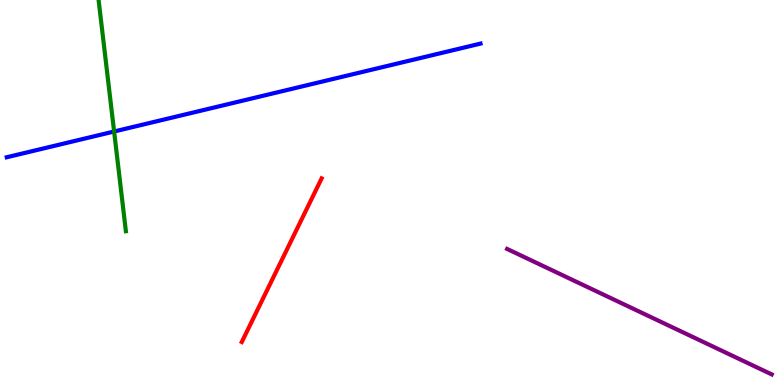[{'lines': ['blue', 'red'], 'intersections': []}, {'lines': ['green', 'red'], 'intersections': []}, {'lines': ['purple', 'red'], 'intersections': []}, {'lines': ['blue', 'green'], 'intersections': [{'x': 1.47, 'y': 6.58}]}, {'lines': ['blue', 'purple'], 'intersections': []}, {'lines': ['green', 'purple'], 'intersections': []}]